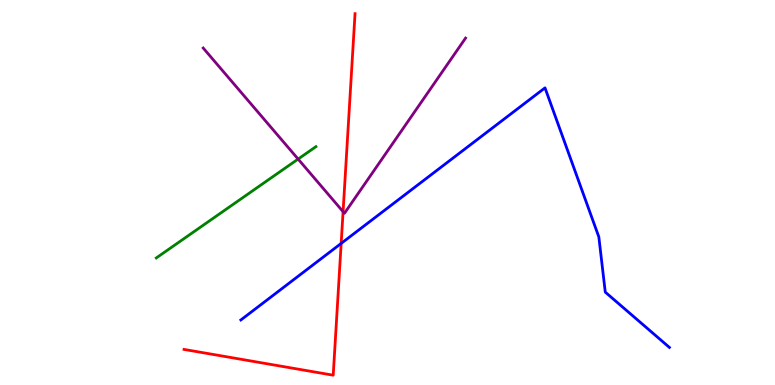[{'lines': ['blue', 'red'], 'intersections': [{'x': 4.4, 'y': 3.68}]}, {'lines': ['green', 'red'], 'intersections': []}, {'lines': ['purple', 'red'], 'intersections': [{'x': 4.43, 'y': 4.5}]}, {'lines': ['blue', 'green'], 'intersections': []}, {'lines': ['blue', 'purple'], 'intersections': []}, {'lines': ['green', 'purple'], 'intersections': [{'x': 3.85, 'y': 5.87}]}]